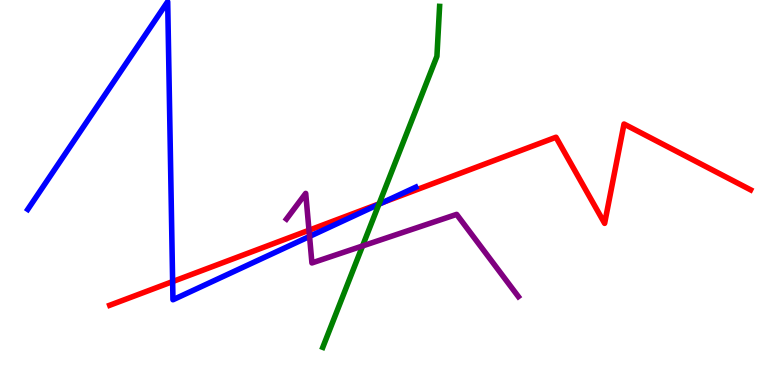[{'lines': ['blue', 'red'], 'intersections': [{'x': 2.23, 'y': 2.69}, {'x': 4.94, 'y': 4.74}]}, {'lines': ['green', 'red'], 'intersections': [{'x': 4.89, 'y': 4.71}]}, {'lines': ['purple', 'red'], 'intersections': [{'x': 3.99, 'y': 4.02}]}, {'lines': ['blue', 'green'], 'intersections': [{'x': 4.89, 'y': 4.69}]}, {'lines': ['blue', 'purple'], 'intersections': [{'x': 3.99, 'y': 3.86}]}, {'lines': ['green', 'purple'], 'intersections': [{'x': 4.68, 'y': 3.61}]}]